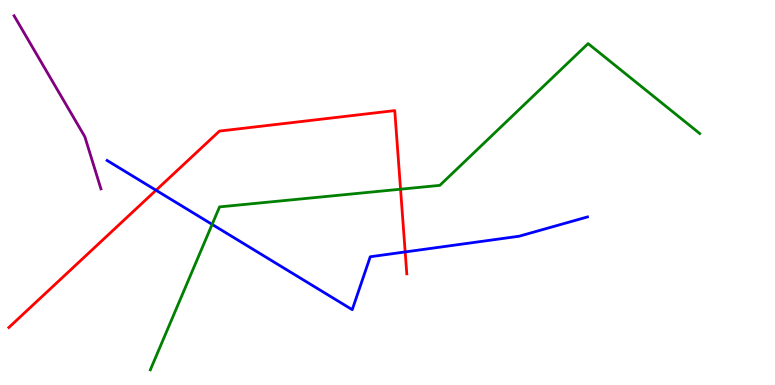[{'lines': ['blue', 'red'], 'intersections': [{'x': 2.01, 'y': 5.06}, {'x': 5.23, 'y': 3.46}]}, {'lines': ['green', 'red'], 'intersections': [{'x': 5.17, 'y': 5.09}]}, {'lines': ['purple', 'red'], 'intersections': []}, {'lines': ['blue', 'green'], 'intersections': [{'x': 2.74, 'y': 4.17}]}, {'lines': ['blue', 'purple'], 'intersections': []}, {'lines': ['green', 'purple'], 'intersections': []}]